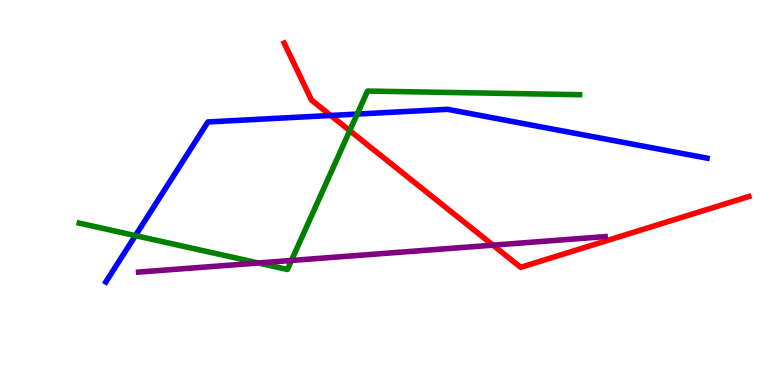[{'lines': ['blue', 'red'], 'intersections': [{'x': 4.27, 'y': 7.0}]}, {'lines': ['green', 'red'], 'intersections': [{'x': 4.51, 'y': 6.61}]}, {'lines': ['purple', 'red'], 'intersections': [{'x': 6.36, 'y': 3.63}]}, {'lines': ['blue', 'green'], 'intersections': [{'x': 1.75, 'y': 3.88}, {'x': 4.61, 'y': 7.04}]}, {'lines': ['blue', 'purple'], 'intersections': []}, {'lines': ['green', 'purple'], 'intersections': [{'x': 3.33, 'y': 3.17}, {'x': 3.76, 'y': 3.23}]}]